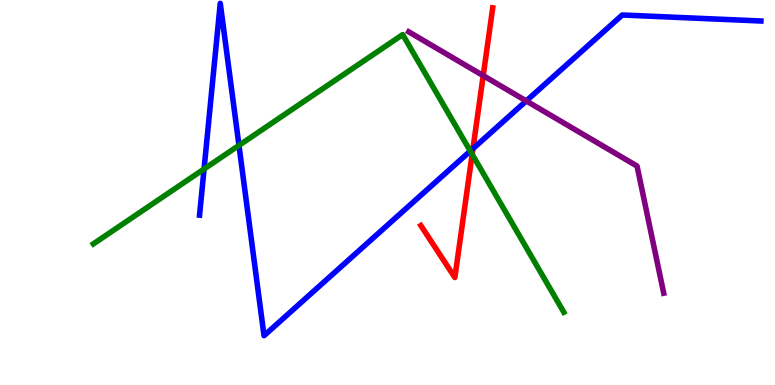[{'lines': ['blue', 'red'], 'intersections': [{'x': 6.1, 'y': 6.14}]}, {'lines': ['green', 'red'], 'intersections': [{'x': 6.09, 'y': 5.99}]}, {'lines': ['purple', 'red'], 'intersections': [{'x': 6.23, 'y': 8.04}]}, {'lines': ['blue', 'green'], 'intersections': [{'x': 2.63, 'y': 5.61}, {'x': 3.08, 'y': 6.22}, {'x': 6.07, 'y': 6.08}]}, {'lines': ['blue', 'purple'], 'intersections': [{'x': 6.79, 'y': 7.38}]}, {'lines': ['green', 'purple'], 'intersections': []}]